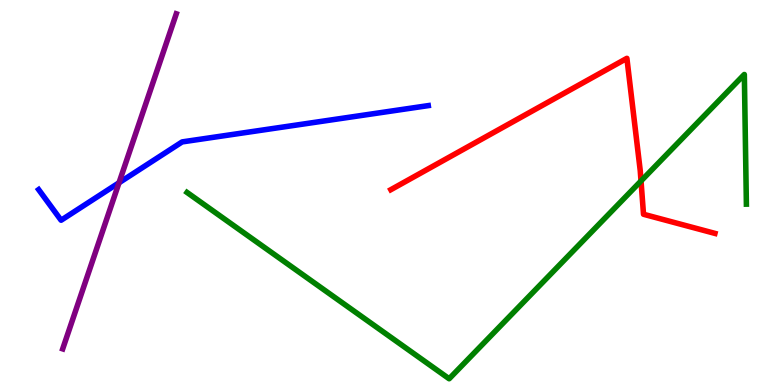[{'lines': ['blue', 'red'], 'intersections': []}, {'lines': ['green', 'red'], 'intersections': [{'x': 8.27, 'y': 5.3}]}, {'lines': ['purple', 'red'], 'intersections': []}, {'lines': ['blue', 'green'], 'intersections': []}, {'lines': ['blue', 'purple'], 'intersections': [{'x': 1.54, 'y': 5.25}]}, {'lines': ['green', 'purple'], 'intersections': []}]